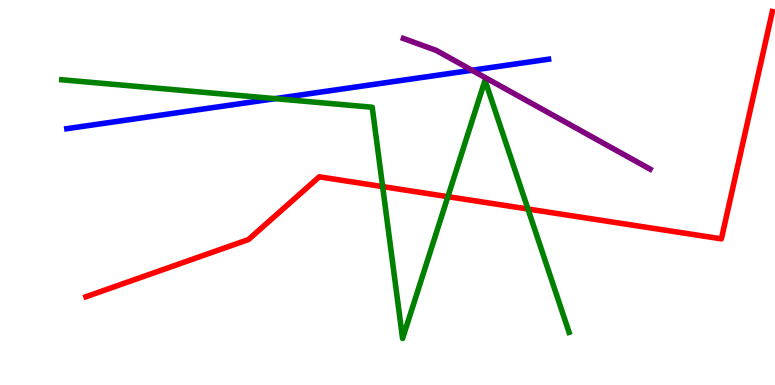[{'lines': ['blue', 'red'], 'intersections': []}, {'lines': ['green', 'red'], 'intersections': [{'x': 4.94, 'y': 5.15}, {'x': 5.78, 'y': 4.89}, {'x': 6.81, 'y': 4.57}]}, {'lines': ['purple', 'red'], 'intersections': []}, {'lines': ['blue', 'green'], 'intersections': [{'x': 3.55, 'y': 7.44}]}, {'lines': ['blue', 'purple'], 'intersections': [{'x': 6.09, 'y': 8.18}]}, {'lines': ['green', 'purple'], 'intersections': []}]